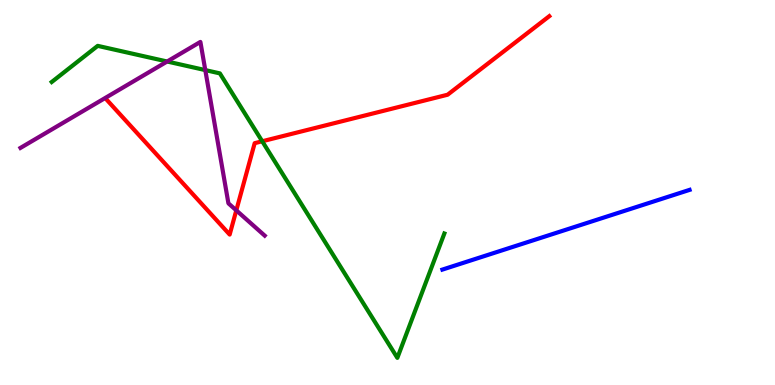[{'lines': ['blue', 'red'], 'intersections': []}, {'lines': ['green', 'red'], 'intersections': [{'x': 3.38, 'y': 6.33}]}, {'lines': ['purple', 'red'], 'intersections': [{'x': 3.05, 'y': 4.54}]}, {'lines': ['blue', 'green'], 'intersections': []}, {'lines': ['blue', 'purple'], 'intersections': []}, {'lines': ['green', 'purple'], 'intersections': [{'x': 2.16, 'y': 8.4}, {'x': 2.65, 'y': 8.18}]}]